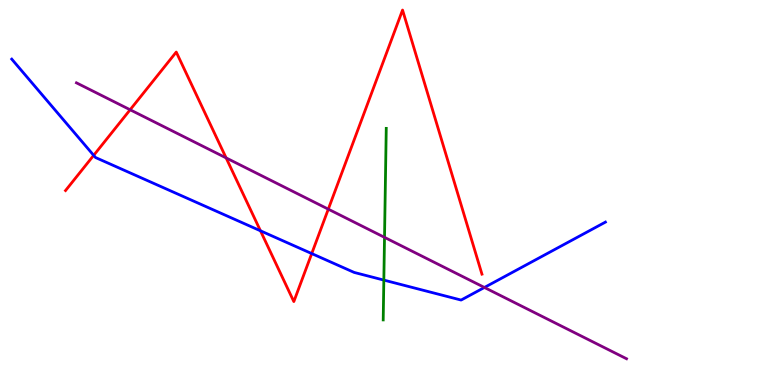[{'lines': ['blue', 'red'], 'intersections': [{'x': 1.21, 'y': 5.97}, {'x': 3.36, 'y': 4.01}, {'x': 4.02, 'y': 3.41}]}, {'lines': ['green', 'red'], 'intersections': []}, {'lines': ['purple', 'red'], 'intersections': [{'x': 1.68, 'y': 7.15}, {'x': 2.92, 'y': 5.9}, {'x': 4.24, 'y': 4.57}]}, {'lines': ['blue', 'green'], 'intersections': [{'x': 4.95, 'y': 2.72}]}, {'lines': ['blue', 'purple'], 'intersections': [{'x': 6.25, 'y': 2.53}]}, {'lines': ['green', 'purple'], 'intersections': [{'x': 4.96, 'y': 3.83}]}]